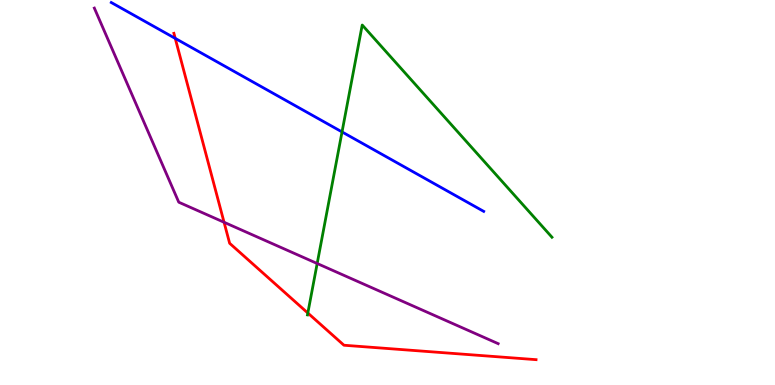[{'lines': ['blue', 'red'], 'intersections': [{'x': 2.26, 'y': 9.0}]}, {'lines': ['green', 'red'], 'intersections': [{'x': 3.97, 'y': 1.87}]}, {'lines': ['purple', 'red'], 'intersections': [{'x': 2.89, 'y': 4.23}]}, {'lines': ['blue', 'green'], 'intersections': [{'x': 4.41, 'y': 6.57}]}, {'lines': ['blue', 'purple'], 'intersections': []}, {'lines': ['green', 'purple'], 'intersections': [{'x': 4.09, 'y': 3.16}]}]